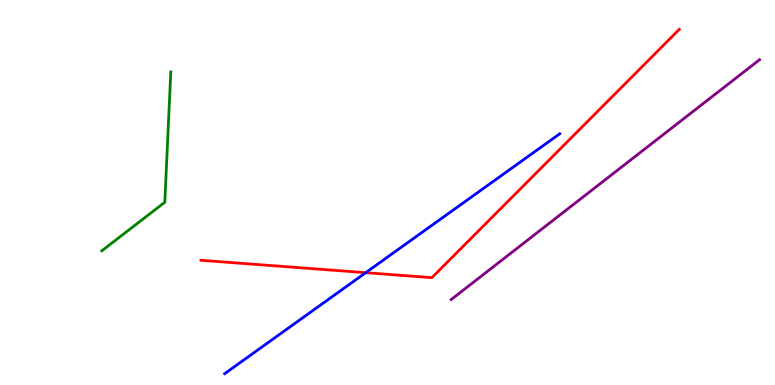[{'lines': ['blue', 'red'], 'intersections': [{'x': 4.72, 'y': 2.92}]}, {'lines': ['green', 'red'], 'intersections': []}, {'lines': ['purple', 'red'], 'intersections': []}, {'lines': ['blue', 'green'], 'intersections': []}, {'lines': ['blue', 'purple'], 'intersections': []}, {'lines': ['green', 'purple'], 'intersections': []}]